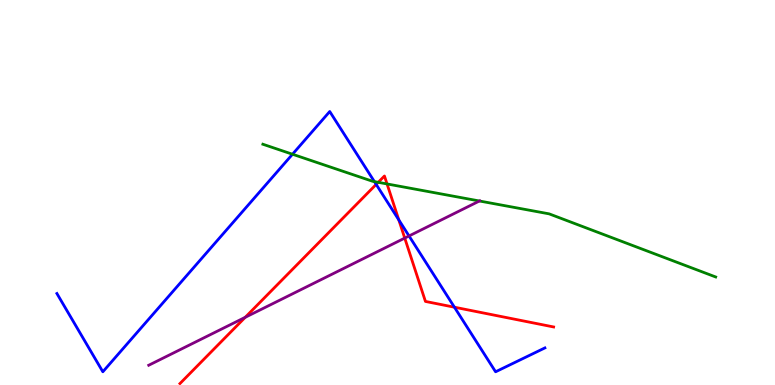[{'lines': ['blue', 'red'], 'intersections': [{'x': 4.85, 'y': 5.21}, {'x': 5.15, 'y': 4.29}, {'x': 5.86, 'y': 2.02}]}, {'lines': ['green', 'red'], 'intersections': [{'x': 4.88, 'y': 5.26}, {'x': 4.99, 'y': 5.22}]}, {'lines': ['purple', 'red'], 'intersections': [{'x': 3.16, 'y': 1.76}, {'x': 5.22, 'y': 3.82}]}, {'lines': ['blue', 'green'], 'intersections': [{'x': 3.77, 'y': 5.99}, {'x': 4.83, 'y': 5.28}]}, {'lines': ['blue', 'purple'], 'intersections': [{'x': 5.28, 'y': 3.87}]}, {'lines': ['green', 'purple'], 'intersections': [{'x': 6.19, 'y': 4.78}]}]